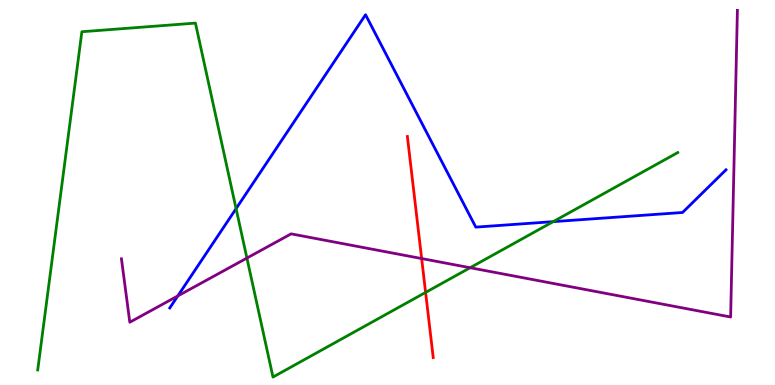[{'lines': ['blue', 'red'], 'intersections': []}, {'lines': ['green', 'red'], 'intersections': [{'x': 5.49, 'y': 2.4}]}, {'lines': ['purple', 'red'], 'intersections': [{'x': 5.44, 'y': 3.28}]}, {'lines': ['blue', 'green'], 'intersections': [{'x': 3.05, 'y': 4.58}, {'x': 7.14, 'y': 4.24}]}, {'lines': ['blue', 'purple'], 'intersections': [{'x': 2.29, 'y': 2.31}]}, {'lines': ['green', 'purple'], 'intersections': [{'x': 3.19, 'y': 3.3}, {'x': 6.07, 'y': 3.05}]}]